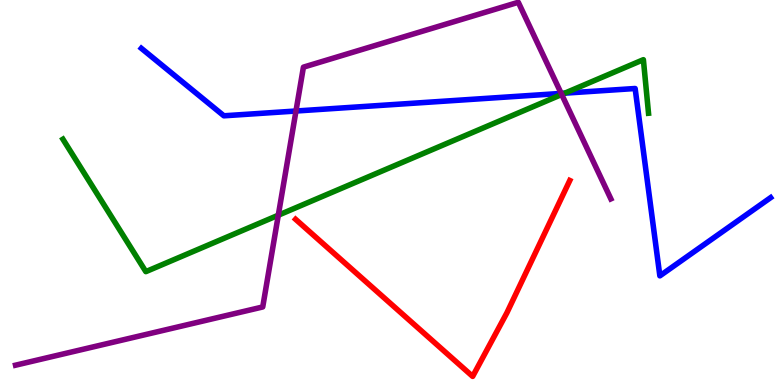[{'lines': ['blue', 'red'], 'intersections': []}, {'lines': ['green', 'red'], 'intersections': []}, {'lines': ['purple', 'red'], 'intersections': []}, {'lines': ['blue', 'green'], 'intersections': [{'x': 7.29, 'y': 7.58}]}, {'lines': ['blue', 'purple'], 'intersections': [{'x': 3.82, 'y': 7.12}, {'x': 7.24, 'y': 7.57}]}, {'lines': ['green', 'purple'], 'intersections': [{'x': 3.59, 'y': 4.41}, {'x': 7.25, 'y': 7.55}]}]